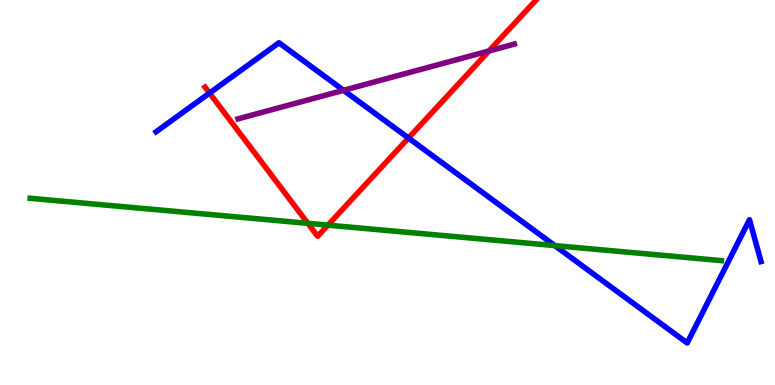[{'lines': ['blue', 'red'], 'intersections': [{'x': 2.7, 'y': 7.58}, {'x': 5.27, 'y': 6.41}]}, {'lines': ['green', 'red'], 'intersections': [{'x': 3.97, 'y': 4.2}, {'x': 4.23, 'y': 4.15}]}, {'lines': ['purple', 'red'], 'intersections': [{'x': 6.31, 'y': 8.68}]}, {'lines': ['blue', 'green'], 'intersections': [{'x': 7.16, 'y': 3.62}]}, {'lines': ['blue', 'purple'], 'intersections': [{'x': 4.43, 'y': 7.65}]}, {'lines': ['green', 'purple'], 'intersections': []}]